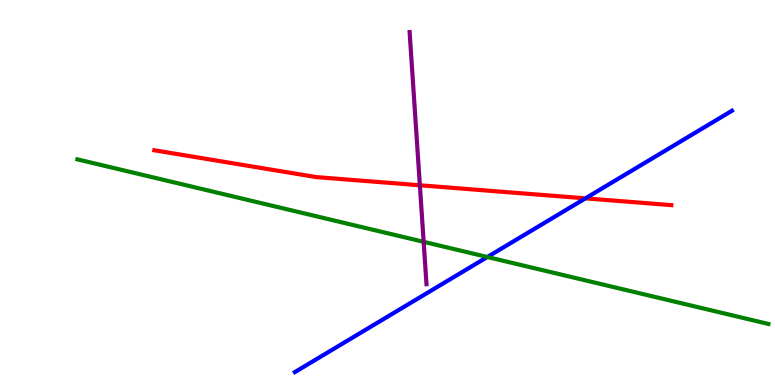[{'lines': ['blue', 'red'], 'intersections': [{'x': 7.55, 'y': 4.85}]}, {'lines': ['green', 'red'], 'intersections': []}, {'lines': ['purple', 'red'], 'intersections': [{'x': 5.42, 'y': 5.19}]}, {'lines': ['blue', 'green'], 'intersections': [{'x': 6.29, 'y': 3.32}]}, {'lines': ['blue', 'purple'], 'intersections': []}, {'lines': ['green', 'purple'], 'intersections': [{'x': 5.47, 'y': 3.72}]}]